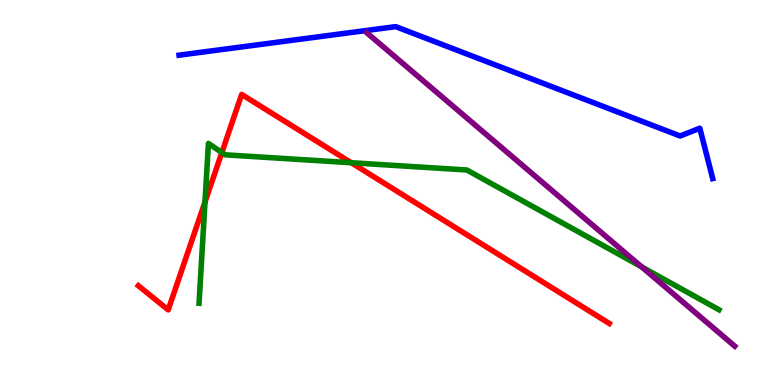[{'lines': ['blue', 'red'], 'intersections': []}, {'lines': ['green', 'red'], 'intersections': [{'x': 2.65, 'y': 4.75}, {'x': 2.86, 'y': 6.04}, {'x': 4.53, 'y': 5.77}]}, {'lines': ['purple', 'red'], 'intersections': []}, {'lines': ['blue', 'green'], 'intersections': []}, {'lines': ['blue', 'purple'], 'intersections': []}, {'lines': ['green', 'purple'], 'intersections': [{'x': 8.28, 'y': 3.07}]}]